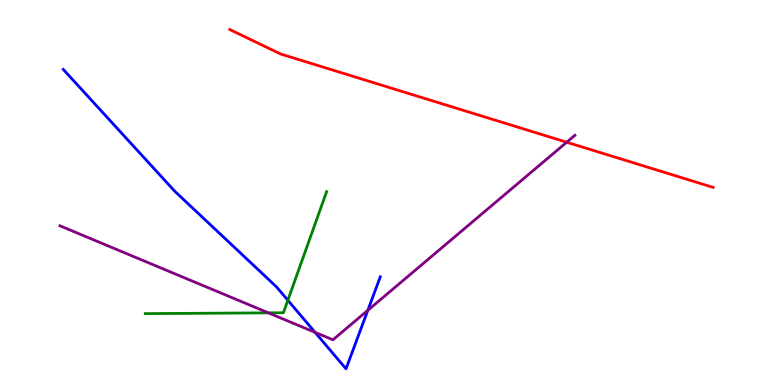[{'lines': ['blue', 'red'], 'intersections': []}, {'lines': ['green', 'red'], 'intersections': []}, {'lines': ['purple', 'red'], 'intersections': [{'x': 7.31, 'y': 6.31}]}, {'lines': ['blue', 'green'], 'intersections': [{'x': 3.71, 'y': 2.2}]}, {'lines': ['blue', 'purple'], 'intersections': [{'x': 4.07, 'y': 1.37}, {'x': 4.75, 'y': 1.94}]}, {'lines': ['green', 'purple'], 'intersections': [{'x': 3.46, 'y': 1.87}]}]